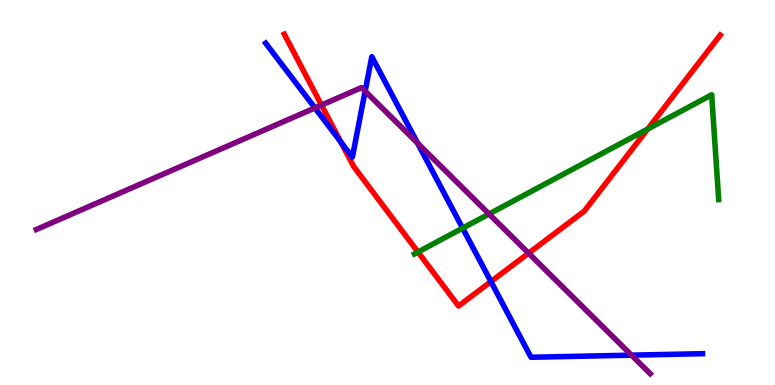[{'lines': ['blue', 'red'], 'intersections': [{'x': 4.4, 'y': 6.32}, {'x': 6.33, 'y': 2.69}]}, {'lines': ['green', 'red'], 'intersections': [{'x': 5.39, 'y': 3.45}, {'x': 8.36, 'y': 6.65}]}, {'lines': ['purple', 'red'], 'intersections': [{'x': 4.15, 'y': 7.27}, {'x': 6.82, 'y': 3.42}]}, {'lines': ['blue', 'green'], 'intersections': [{'x': 5.97, 'y': 4.07}]}, {'lines': ['blue', 'purple'], 'intersections': [{'x': 4.06, 'y': 7.2}, {'x': 4.71, 'y': 7.63}, {'x': 5.39, 'y': 6.28}, {'x': 8.15, 'y': 0.775}]}, {'lines': ['green', 'purple'], 'intersections': [{'x': 6.31, 'y': 4.44}]}]